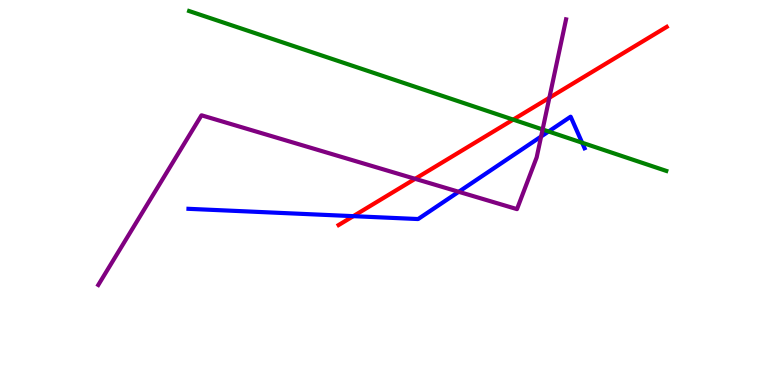[{'lines': ['blue', 'red'], 'intersections': [{'x': 4.56, 'y': 4.39}]}, {'lines': ['green', 'red'], 'intersections': [{'x': 6.62, 'y': 6.89}]}, {'lines': ['purple', 'red'], 'intersections': [{'x': 5.36, 'y': 5.36}, {'x': 7.09, 'y': 7.46}]}, {'lines': ['blue', 'green'], 'intersections': [{'x': 7.08, 'y': 6.58}, {'x': 7.51, 'y': 6.29}]}, {'lines': ['blue', 'purple'], 'intersections': [{'x': 5.92, 'y': 5.02}, {'x': 6.98, 'y': 6.45}]}, {'lines': ['green', 'purple'], 'intersections': [{'x': 7.0, 'y': 6.64}]}]